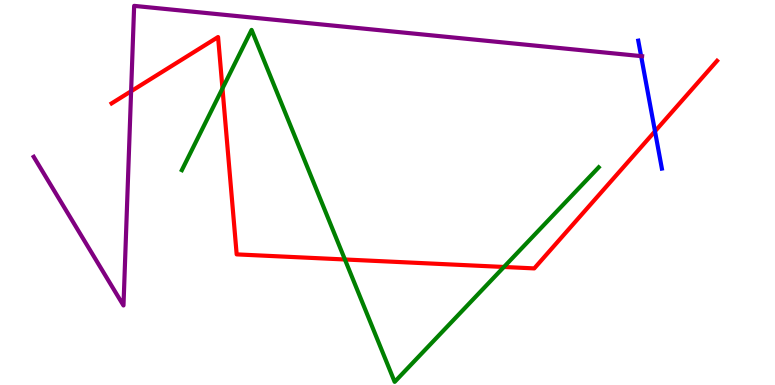[{'lines': ['blue', 'red'], 'intersections': [{'x': 8.45, 'y': 6.59}]}, {'lines': ['green', 'red'], 'intersections': [{'x': 2.87, 'y': 7.7}, {'x': 4.45, 'y': 3.26}, {'x': 6.5, 'y': 3.07}]}, {'lines': ['purple', 'red'], 'intersections': [{'x': 1.69, 'y': 7.63}]}, {'lines': ['blue', 'green'], 'intersections': []}, {'lines': ['blue', 'purple'], 'intersections': [{'x': 8.27, 'y': 8.54}]}, {'lines': ['green', 'purple'], 'intersections': []}]